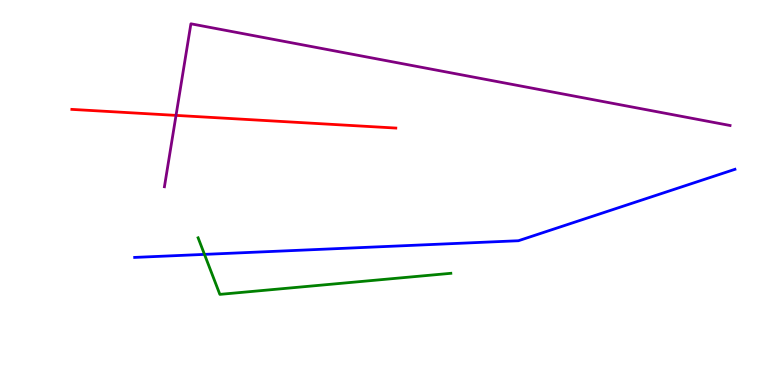[{'lines': ['blue', 'red'], 'intersections': []}, {'lines': ['green', 'red'], 'intersections': []}, {'lines': ['purple', 'red'], 'intersections': [{'x': 2.27, 'y': 7.0}]}, {'lines': ['blue', 'green'], 'intersections': [{'x': 2.64, 'y': 3.39}]}, {'lines': ['blue', 'purple'], 'intersections': []}, {'lines': ['green', 'purple'], 'intersections': []}]